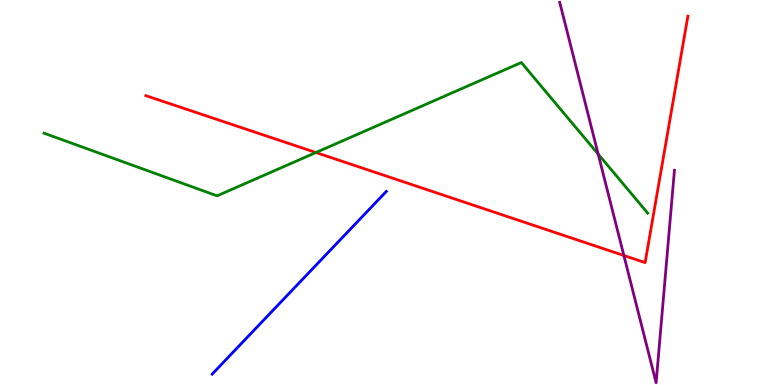[{'lines': ['blue', 'red'], 'intersections': []}, {'lines': ['green', 'red'], 'intersections': [{'x': 4.08, 'y': 6.04}]}, {'lines': ['purple', 'red'], 'intersections': [{'x': 8.05, 'y': 3.36}]}, {'lines': ['blue', 'green'], 'intersections': []}, {'lines': ['blue', 'purple'], 'intersections': []}, {'lines': ['green', 'purple'], 'intersections': [{'x': 7.72, 'y': 6.0}]}]